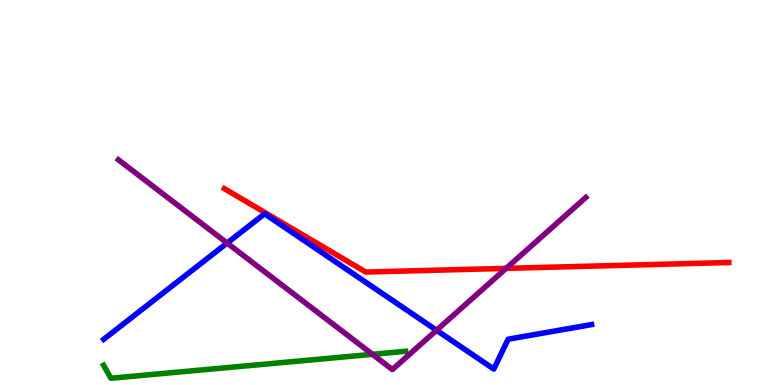[{'lines': ['blue', 'red'], 'intersections': []}, {'lines': ['green', 'red'], 'intersections': []}, {'lines': ['purple', 'red'], 'intersections': [{'x': 6.53, 'y': 3.03}]}, {'lines': ['blue', 'green'], 'intersections': []}, {'lines': ['blue', 'purple'], 'intersections': [{'x': 2.93, 'y': 3.69}, {'x': 5.63, 'y': 1.42}]}, {'lines': ['green', 'purple'], 'intersections': [{'x': 4.81, 'y': 0.797}]}]